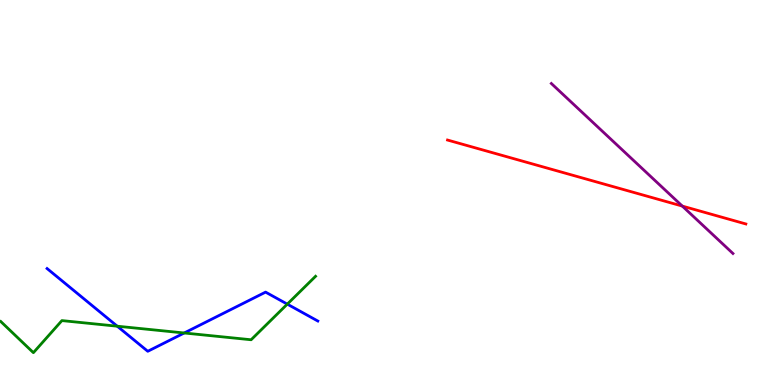[{'lines': ['blue', 'red'], 'intersections': []}, {'lines': ['green', 'red'], 'intersections': []}, {'lines': ['purple', 'red'], 'intersections': [{'x': 8.8, 'y': 4.65}]}, {'lines': ['blue', 'green'], 'intersections': [{'x': 1.51, 'y': 1.53}, {'x': 2.38, 'y': 1.35}, {'x': 3.71, 'y': 2.1}]}, {'lines': ['blue', 'purple'], 'intersections': []}, {'lines': ['green', 'purple'], 'intersections': []}]